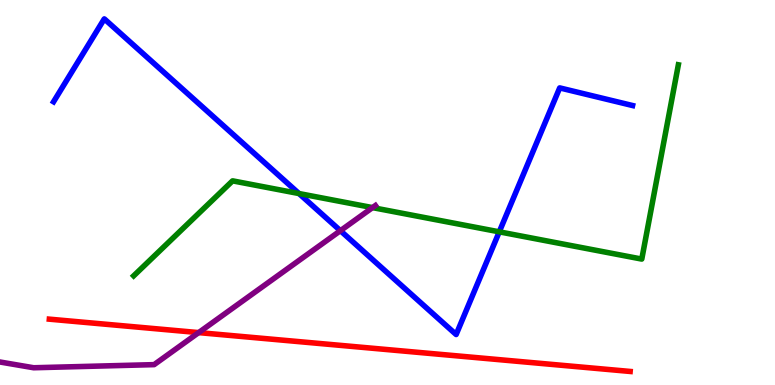[{'lines': ['blue', 'red'], 'intersections': []}, {'lines': ['green', 'red'], 'intersections': []}, {'lines': ['purple', 'red'], 'intersections': [{'x': 2.56, 'y': 1.36}]}, {'lines': ['blue', 'green'], 'intersections': [{'x': 3.86, 'y': 4.97}, {'x': 6.44, 'y': 3.98}]}, {'lines': ['blue', 'purple'], 'intersections': [{'x': 4.39, 'y': 4.01}]}, {'lines': ['green', 'purple'], 'intersections': [{'x': 4.81, 'y': 4.61}]}]